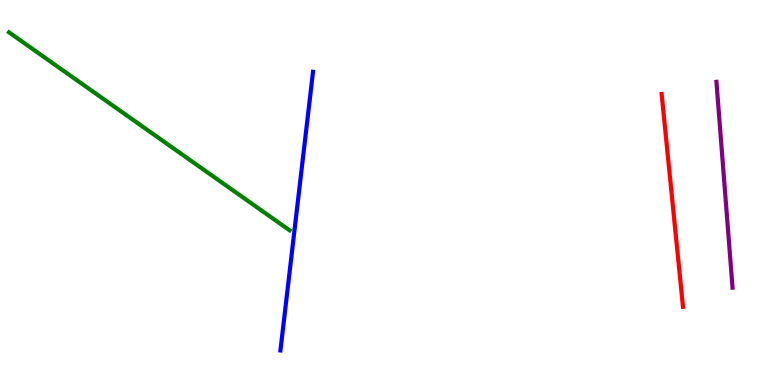[{'lines': ['blue', 'red'], 'intersections': []}, {'lines': ['green', 'red'], 'intersections': []}, {'lines': ['purple', 'red'], 'intersections': []}, {'lines': ['blue', 'green'], 'intersections': []}, {'lines': ['blue', 'purple'], 'intersections': []}, {'lines': ['green', 'purple'], 'intersections': []}]